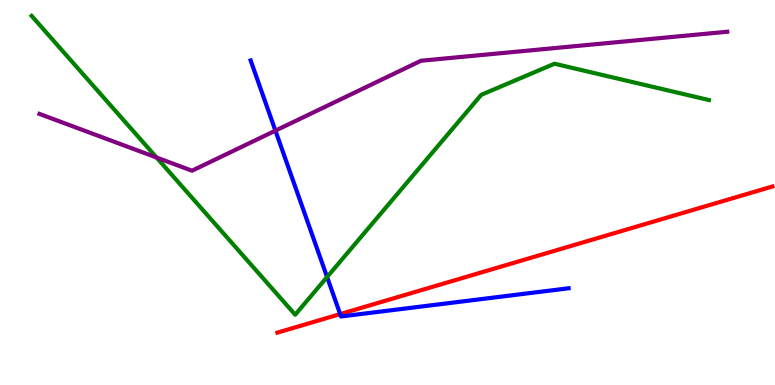[{'lines': ['blue', 'red'], 'intersections': [{'x': 4.39, 'y': 1.84}]}, {'lines': ['green', 'red'], 'intersections': []}, {'lines': ['purple', 'red'], 'intersections': []}, {'lines': ['blue', 'green'], 'intersections': [{'x': 4.22, 'y': 2.8}]}, {'lines': ['blue', 'purple'], 'intersections': [{'x': 3.55, 'y': 6.61}]}, {'lines': ['green', 'purple'], 'intersections': [{'x': 2.02, 'y': 5.91}]}]